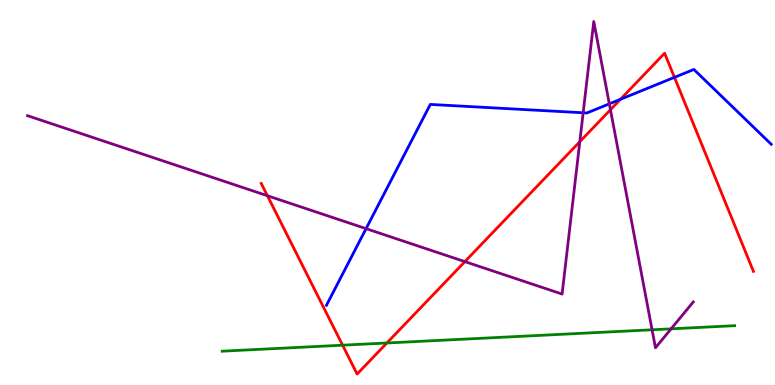[{'lines': ['blue', 'red'], 'intersections': [{'x': 8.01, 'y': 7.42}, {'x': 8.7, 'y': 7.99}]}, {'lines': ['green', 'red'], 'intersections': [{'x': 4.42, 'y': 1.03}, {'x': 4.99, 'y': 1.09}]}, {'lines': ['purple', 'red'], 'intersections': [{'x': 3.45, 'y': 4.92}, {'x': 6.0, 'y': 3.2}, {'x': 7.48, 'y': 6.32}, {'x': 7.88, 'y': 7.15}]}, {'lines': ['blue', 'green'], 'intersections': []}, {'lines': ['blue', 'purple'], 'intersections': [{'x': 4.72, 'y': 4.06}, {'x': 7.52, 'y': 7.07}, {'x': 7.86, 'y': 7.3}]}, {'lines': ['green', 'purple'], 'intersections': [{'x': 8.41, 'y': 1.43}, {'x': 8.66, 'y': 1.46}]}]